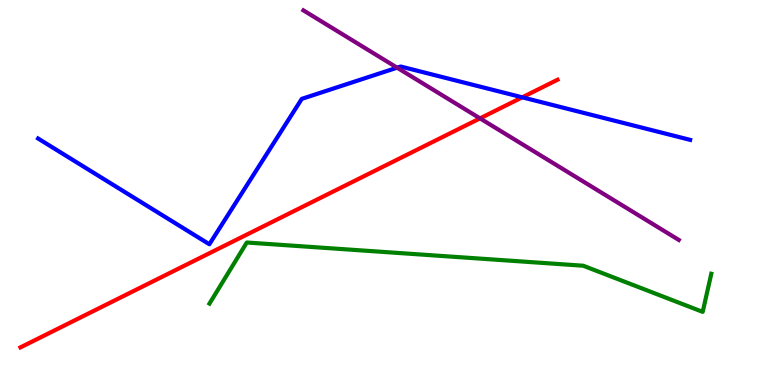[{'lines': ['blue', 'red'], 'intersections': [{'x': 6.74, 'y': 7.47}]}, {'lines': ['green', 'red'], 'intersections': []}, {'lines': ['purple', 'red'], 'intersections': [{'x': 6.19, 'y': 6.93}]}, {'lines': ['blue', 'green'], 'intersections': []}, {'lines': ['blue', 'purple'], 'intersections': [{'x': 5.12, 'y': 8.24}]}, {'lines': ['green', 'purple'], 'intersections': []}]